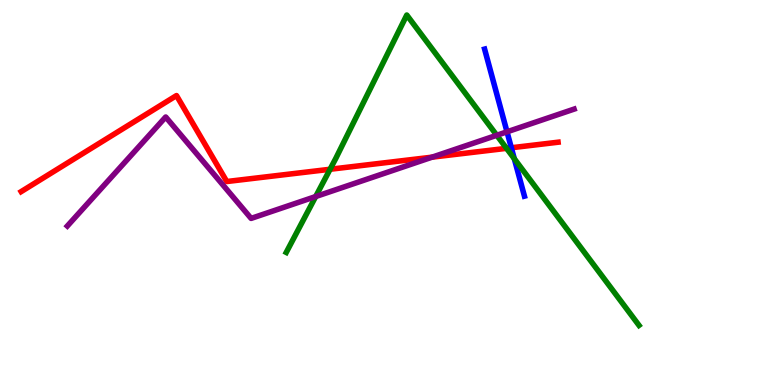[{'lines': ['blue', 'red'], 'intersections': [{'x': 6.6, 'y': 6.16}]}, {'lines': ['green', 'red'], 'intersections': [{'x': 4.26, 'y': 5.6}, {'x': 6.54, 'y': 6.15}]}, {'lines': ['purple', 'red'], 'intersections': [{'x': 5.58, 'y': 5.92}]}, {'lines': ['blue', 'green'], 'intersections': [{'x': 6.64, 'y': 5.88}]}, {'lines': ['blue', 'purple'], 'intersections': [{'x': 6.54, 'y': 6.58}]}, {'lines': ['green', 'purple'], 'intersections': [{'x': 4.07, 'y': 4.89}, {'x': 6.41, 'y': 6.49}]}]